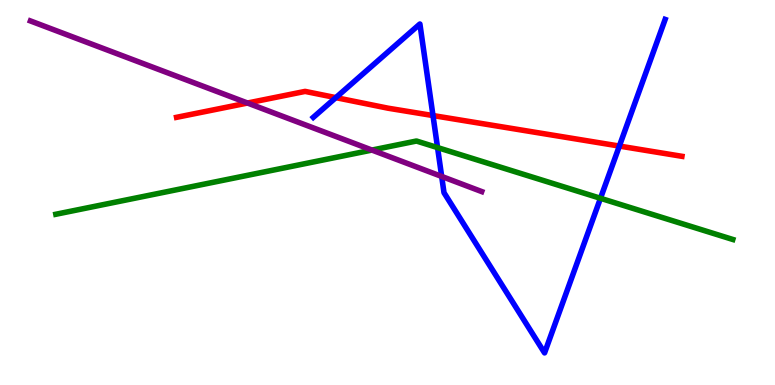[{'lines': ['blue', 'red'], 'intersections': [{'x': 4.33, 'y': 7.46}, {'x': 5.59, 'y': 7.0}, {'x': 7.99, 'y': 6.21}]}, {'lines': ['green', 'red'], 'intersections': []}, {'lines': ['purple', 'red'], 'intersections': [{'x': 3.19, 'y': 7.32}]}, {'lines': ['blue', 'green'], 'intersections': [{'x': 5.65, 'y': 6.17}, {'x': 7.75, 'y': 4.85}]}, {'lines': ['blue', 'purple'], 'intersections': [{'x': 5.7, 'y': 5.42}]}, {'lines': ['green', 'purple'], 'intersections': [{'x': 4.8, 'y': 6.1}]}]